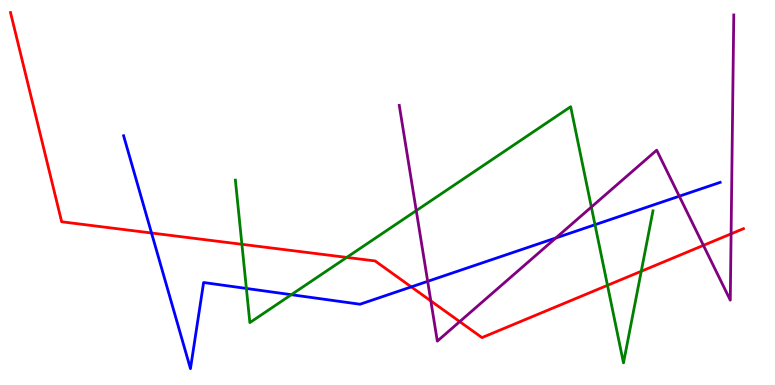[{'lines': ['blue', 'red'], 'intersections': [{'x': 1.96, 'y': 3.95}, {'x': 5.31, 'y': 2.55}]}, {'lines': ['green', 'red'], 'intersections': [{'x': 3.12, 'y': 3.65}, {'x': 4.47, 'y': 3.31}, {'x': 7.84, 'y': 2.59}, {'x': 8.27, 'y': 2.95}]}, {'lines': ['purple', 'red'], 'intersections': [{'x': 5.56, 'y': 2.18}, {'x': 5.93, 'y': 1.65}, {'x': 9.08, 'y': 3.63}, {'x': 9.43, 'y': 3.93}]}, {'lines': ['blue', 'green'], 'intersections': [{'x': 3.18, 'y': 2.51}, {'x': 3.76, 'y': 2.35}, {'x': 7.68, 'y': 4.16}]}, {'lines': ['blue', 'purple'], 'intersections': [{'x': 5.52, 'y': 2.69}, {'x': 7.17, 'y': 3.82}, {'x': 8.76, 'y': 4.9}]}, {'lines': ['green', 'purple'], 'intersections': [{'x': 5.37, 'y': 4.53}, {'x': 7.63, 'y': 4.62}]}]